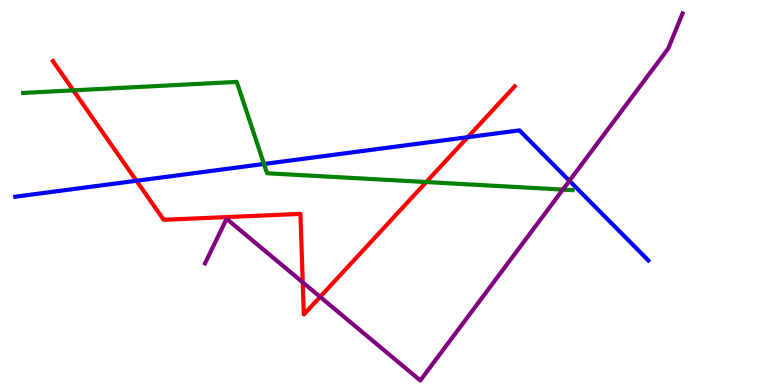[{'lines': ['blue', 'red'], 'intersections': [{'x': 1.76, 'y': 5.3}, {'x': 6.04, 'y': 6.44}]}, {'lines': ['green', 'red'], 'intersections': [{'x': 0.946, 'y': 7.65}, {'x': 5.5, 'y': 5.27}]}, {'lines': ['purple', 'red'], 'intersections': [{'x': 3.91, 'y': 2.67}, {'x': 4.13, 'y': 2.29}]}, {'lines': ['blue', 'green'], 'intersections': [{'x': 3.41, 'y': 5.74}]}, {'lines': ['blue', 'purple'], 'intersections': [{'x': 7.35, 'y': 5.3}]}, {'lines': ['green', 'purple'], 'intersections': [{'x': 7.26, 'y': 5.08}]}]